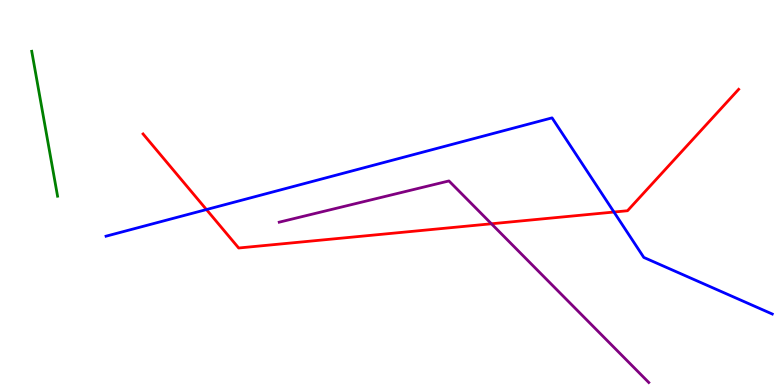[{'lines': ['blue', 'red'], 'intersections': [{'x': 2.66, 'y': 4.56}, {'x': 7.92, 'y': 4.49}]}, {'lines': ['green', 'red'], 'intersections': []}, {'lines': ['purple', 'red'], 'intersections': [{'x': 6.34, 'y': 4.19}]}, {'lines': ['blue', 'green'], 'intersections': []}, {'lines': ['blue', 'purple'], 'intersections': []}, {'lines': ['green', 'purple'], 'intersections': []}]